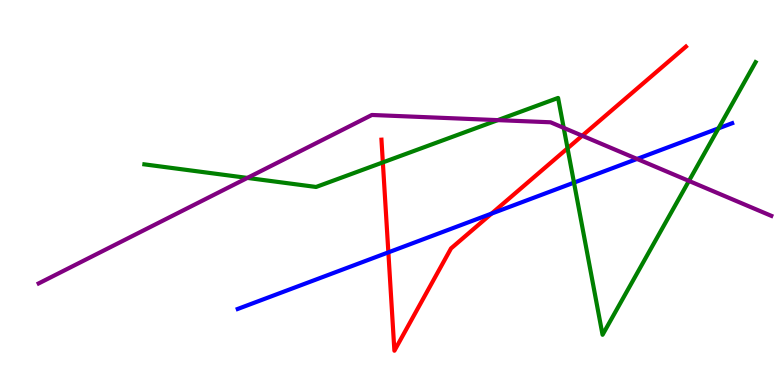[{'lines': ['blue', 'red'], 'intersections': [{'x': 5.01, 'y': 3.45}, {'x': 6.34, 'y': 4.45}]}, {'lines': ['green', 'red'], 'intersections': [{'x': 4.94, 'y': 5.78}, {'x': 7.32, 'y': 6.15}]}, {'lines': ['purple', 'red'], 'intersections': [{'x': 7.51, 'y': 6.48}]}, {'lines': ['blue', 'green'], 'intersections': [{'x': 7.41, 'y': 5.26}, {'x': 9.27, 'y': 6.67}]}, {'lines': ['blue', 'purple'], 'intersections': [{'x': 8.22, 'y': 5.87}]}, {'lines': ['green', 'purple'], 'intersections': [{'x': 3.19, 'y': 5.38}, {'x': 6.42, 'y': 6.88}, {'x': 7.27, 'y': 6.68}, {'x': 8.89, 'y': 5.3}]}]